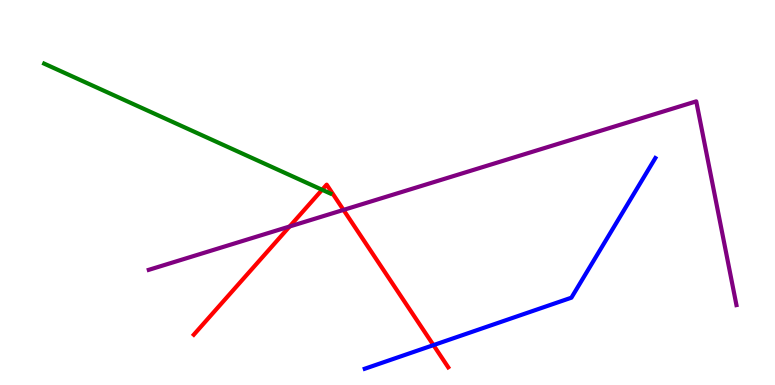[{'lines': ['blue', 'red'], 'intersections': [{'x': 5.59, 'y': 1.04}]}, {'lines': ['green', 'red'], 'intersections': [{'x': 4.16, 'y': 5.07}]}, {'lines': ['purple', 'red'], 'intersections': [{'x': 3.74, 'y': 4.12}, {'x': 4.43, 'y': 4.55}]}, {'lines': ['blue', 'green'], 'intersections': []}, {'lines': ['blue', 'purple'], 'intersections': []}, {'lines': ['green', 'purple'], 'intersections': []}]